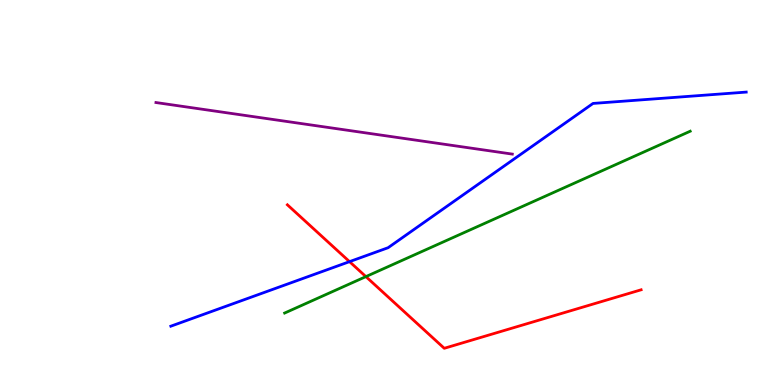[{'lines': ['blue', 'red'], 'intersections': [{'x': 4.51, 'y': 3.2}]}, {'lines': ['green', 'red'], 'intersections': [{'x': 4.72, 'y': 2.82}]}, {'lines': ['purple', 'red'], 'intersections': []}, {'lines': ['blue', 'green'], 'intersections': []}, {'lines': ['blue', 'purple'], 'intersections': []}, {'lines': ['green', 'purple'], 'intersections': []}]